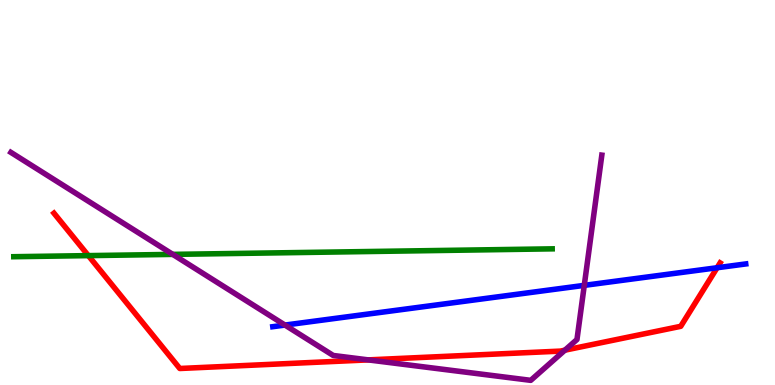[{'lines': ['blue', 'red'], 'intersections': [{'x': 9.25, 'y': 3.05}]}, {'lines': ['green', 'red'], 'intersections': [{'x': 1.14, 'y': 3.36}]}, {'lines': ['purple', 'red'], 'intersections': [{'x': 4.75, 'y': 0.652}, {'x': 7.29, 'y': 0.904}]}, {'lines': ['blue', 'green'], 'intersections': []}, {'lines': ['blue', 'purple'], 'intersections': [{'x': 3.68, 'y': 1.56}, {'x': 7.54, 'y': 2.59}]}, {'lines': ['green', 'purple'], 'intersections': [{'x': 2.23, 'y': 3.39}]}]